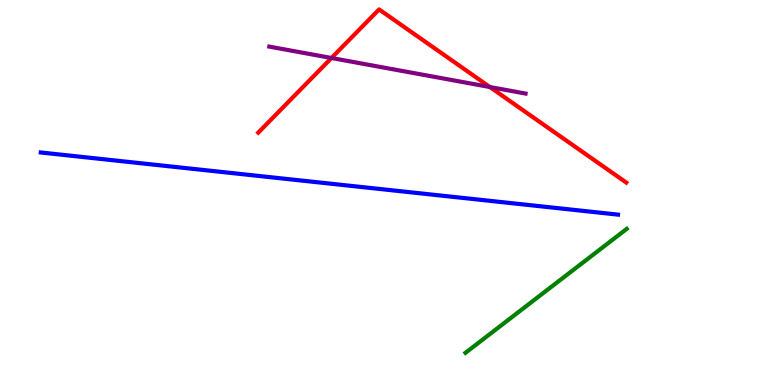[{'lines': ['blue', 'red'], 'intersections': []}, {'lines': ['green', 'red'], 'intersections': []}, {'lines': ['purple', 'red'], 'intersections': [{'x': 4.28, 'y': 8.49}, {'x': 6.32, 'y': 7.74}]}, {'lines': ['blue', 'green'], 'intersections': []}, {'lines': ['blue', 'purple'], 'intersections': []}, {'lines': ['green', 'purple'], 'intersections': []}]